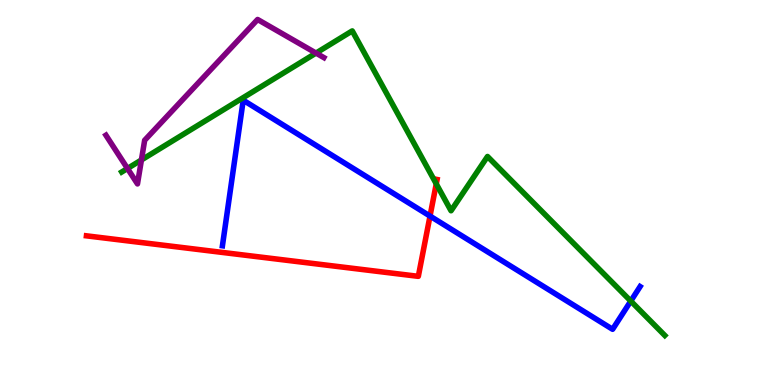[{'lines': ['blue', 'red'], 'intersections': [{'x': 5.55, 'y': 4.39}]}, {'lines': ['green', 'red'], 'intersections': [{'x': 5.63, 'y': 5.22}]}, {'lines': ['purple', 'red'], 'intersections': []}, {'lines': ['blue', 'green'], 'intersections': [{'x': 8.14, 'y': 2.18}]}, {'lines': ['blue', 'purple'], 'intersections': []}, {'lines': ['green', 'purple'], 'intersections': [{'x': 1.65, 'y': 5.62}, {'x': 1.82, 'y': 5.85}, {'x': 4.08, 'y': 8.62}]}]